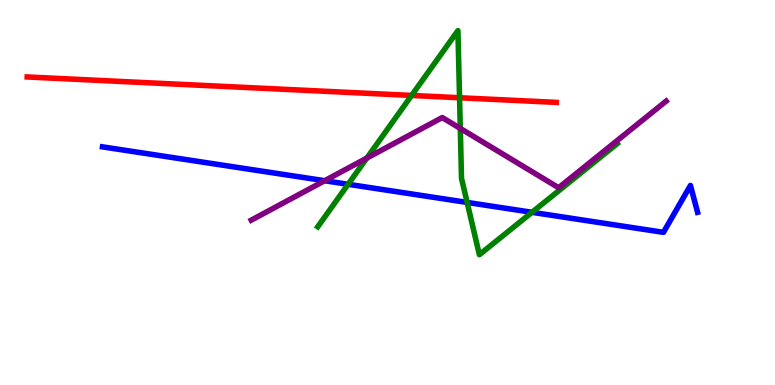[{'lines': ['blue', 'red'], 'intersections': []}, {'lines': ['green', 'red'], 'intersections': [{'x': 5.31, 'y': 7.52}, {'x': 5.93, 'y': 7.46}]}, {'lines': ['purple', 'red'], 'intersections': []}, {'lines': ['blue', 'green'], 'intersections': [{'x': 4.49, 'y': 5.21}, {'x': 6.03, 'y': 4.74}, {'x': 6.86, 'y': 4.49}]}, {'lines': ['blue', 'purple'], 'intersections': [{'x': 4.19, 'y': 5.31}]}, {'lines': ['green', 'purple'], 'intersections': [{'x': 4.73, 'y': 5.89}, {'x': 5.94, 'y': 6.66}]}]